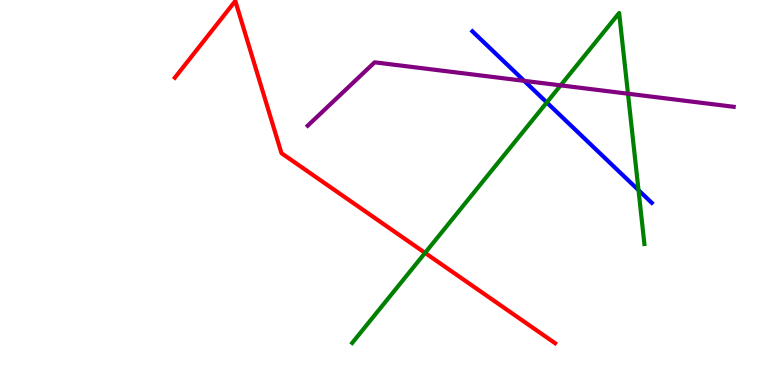[{'lines': ['blue', 'red'], 'intersections': []}, {'lines': ['green', 'red'], 'intersections': [{'x': 5.48, 'y': 3.43}]}, {'lines': ['purple', 'red'], 'intersections': []}, {'lines': ['blue', 'green'], 'intersections': [{'x': 7.06, 'y': 7.34}, {'x': 8.24, 'y': 5.06}]}, {'lines': ['blue', 'purple'], 'intersections': [{'x': 6.76, 'y': 7.9}]}, {'lines': ['green', 'purple'], 'intersections': [{'x': 7.23, 'y': 7.78}, {'x': 8.1, 'y': 7.57}]}]